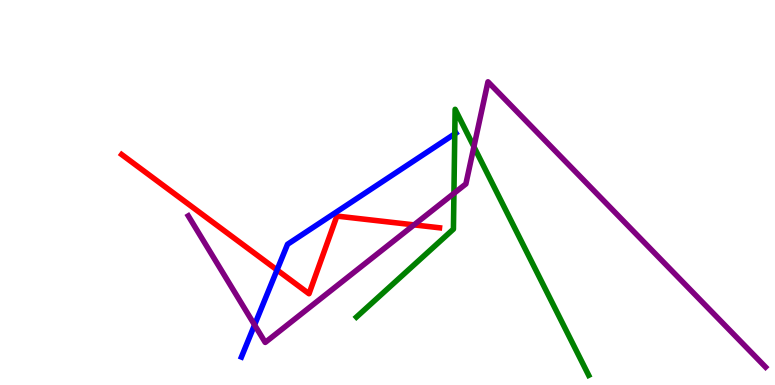[{'lines': ['blue', 'red'], 'intersections': [{'x': 3.57, 'y': 2.99}]}, {'lines': ['green', 'red'], 'intersections': []}, {'lines': ['purple', 'red'], 'intersections': [{'x': 5.34, 'y': 4.16}]}, {'lines': ['blue', 'green'], 'intersections': [{'x': 5.87, 'y': 6.52}]}, {'lines': ['blue', 'purple'], 'intersections': [{'x': 3.28, 'y': 1.56}]}, {'lines': ['green', 'purple'], 'intersections': [{'x': 5.86, 'y': 4.98}, {'x': 6.12, 'y': 6.19}]}]